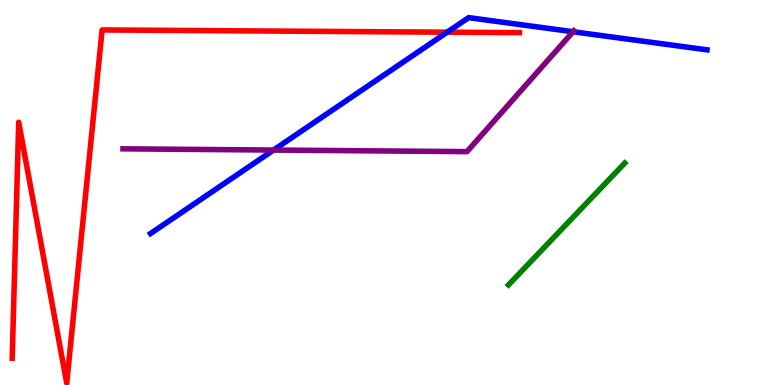[{'lines': ['blue', 'red'], 'intersections': [{'x': 5.77, 'y': 9.16}]}, {'lines': ['green', 'red'], 'intersections': []}, {'lines': ['purple', 'red'], 'intersections': []}, {'lines': ['blue', 'green'], 'intersections': []}, {'lines': ['blue', 'purple'], 'intersections': [{'x': 3.53, 'y': 6.1}, {'x': 7.39, 'y': 9.18}]}, {'lines': ['green', 'purple'], 'intersections': []}]